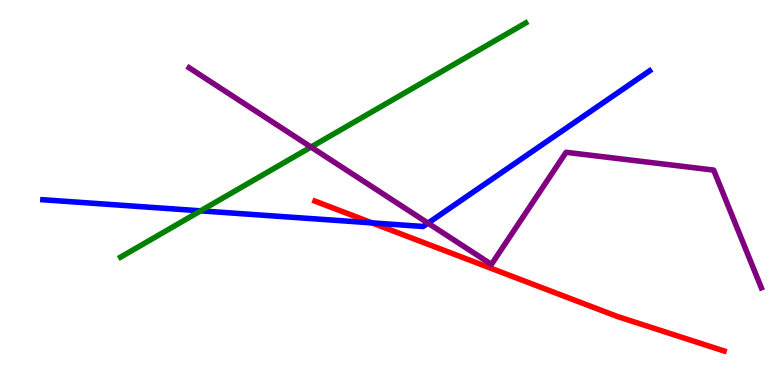[{'lines': ['blue', 'red'], 'intersections': [{'x': 4.8, 'y': 4.21}]}, {'lines': ['green', 'red'], 'intersections': []}, {'lines': ['purple', 'red'], 'intersections': []}, {'lines': ['blue', 'green'], 'intersections': [{'x': 2.59, 'y': 4.52}]}, {'lines': ['blue', 'purple'], 'intersections': [{'x': 5.52, 'y': 4.2}]}, {'lines': ['green', 'purple'], 'intersections': [{'x': 4.01, 'y': 6.18}]}]